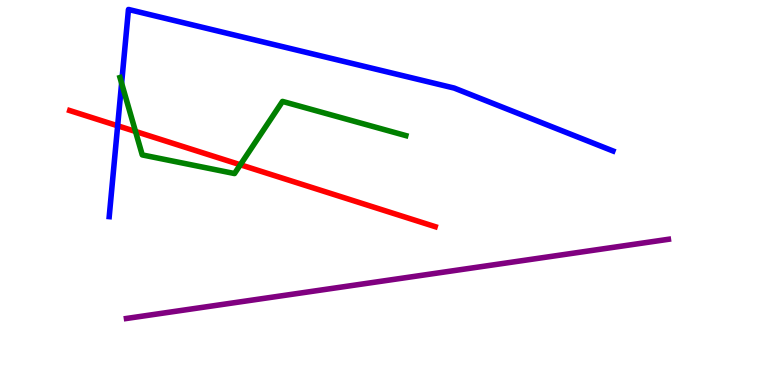[{'lines': ['blue', 'red'], 'intersections': [{'x': 1.52, 'y': 6.73}]}, {'lines': ['green', 'red'], 'intersections': [{'x': 1.75, 'y': 6.59}, {'x': 3.1, 'y': 5.72}]}, {'lines': ['purple', 'red'], 'intersections': []}, {'lines': ['blue', 'green'], 'intersections': [{'x': 1.57, 'y': 7.84}]}, {'lines': ['blue', 'purple'], 'intersections': []}, {'lines': ['green', 'purple'], 'intersections': []}]